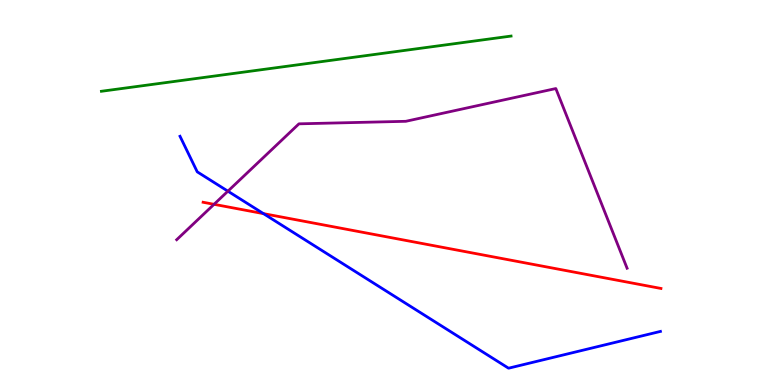[{'lines': ['blue', 'red'], 'intersections': [{'x': 3.4, 'y': 4.45}]}, {'lines': ['green', 'red'], 'intersections': []}, {'lines': ['purple', 'red'], 'intersections': [{'x': 2.76, 'y': 4.69}]}, {'lines': ['blue', 'green'], 'intersections': []}, {'lines': ['blue', 'purple'], 'intersections': [{'x': 2.94, 'y': 5.03}]}, {'lines': ['green', 'purple'], 'intersections': []}]